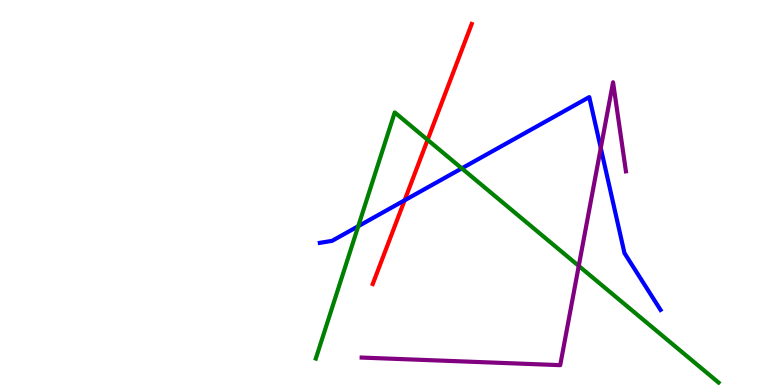[{'lines': ['blue', 'red'], 'intersections': [{'x': 5.22, 'y': 4.8}]}, {'lines': ['green', 'red'], 'intersections': [{'x': 5.52, 'y': 6.37}]}, {'lines': ['purple', 'red'], 'intersections': []}, {'lines': ['blue', 'green'], 'intersections': [{'x': 4.62, 'y': 4.12}, {'x': 5.96, 'y': 5.63}]}, {'lines': ['blue', 'purple'], 'intersections': [{'x': 7.75, 'y': 6.15}]}, {'lines': ['green', 'purple'], 'intersections': [{'x': 7.47, 'y': 3.09}]}]